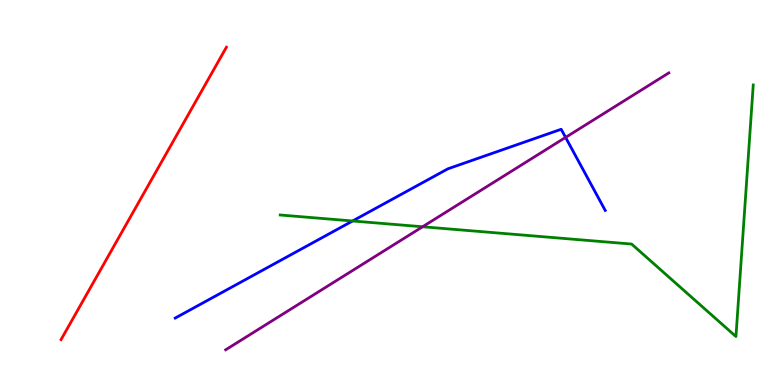[{'lines': ['blue', 'red'], 'intersections': []}, {'lines': ['green', 'red'], 'intersections': []}, {'lines': ['purple', 'red'], 'intersections': []}, {'lines': ['blue', 'green'], 'intersections': [{'x': 4.55, 'y': 4.26}]}, {'lines': ['blue', 'purple'], 'intersections': [{'x': 7.3, 'y': 6.43}]}, {'lines': ['green', 'purple'], 'intersections': [{'x': 5.45, 'y': 4.11}]}]